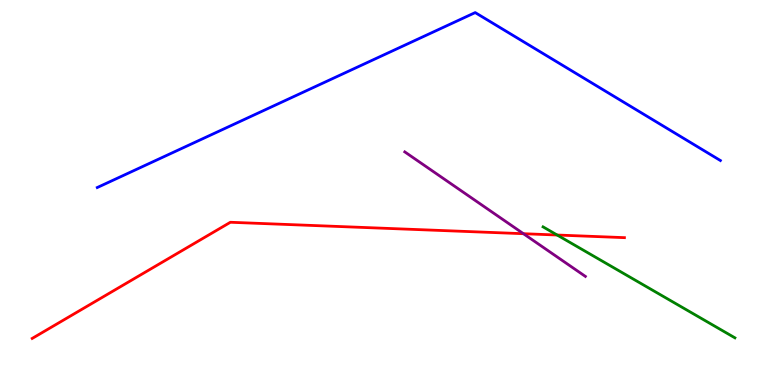[{'lines': ['blue', 'red'], 'intersections': []}, {'lines': ['green', 'red'], 'intersections': [{'x': 7.19, 'y': 3.9}]}, {'lines': ['purple', 'red'], 'intersections': [{'x': 6.75, 'y': 3.93}]}, {'lines': ['blue', 'green'], 'intersections': []}, {'lines': ['blue', 'purple'], 'intersections': []}, {'lines': ['green', 'purple'], 'intersections': []}]